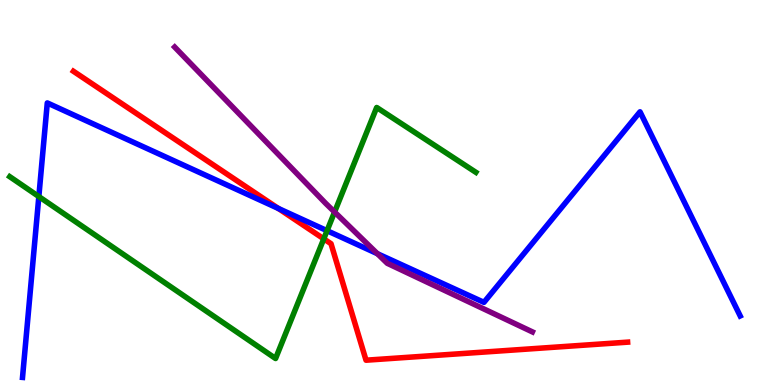[{'lines': ['blue', 'red'], 'intersections': [{'x': 3.59, 'y': 4.59}]}, {'lines': ['green', 'red'], 'intersections': [{'x': 4.18, 'y': 3.8}]}, {'lines': ['purple', 'red'], 'intersections': []}, {'lines': ['blue', 'green'], 'intersections': [{'x': 0.501, 'y': 4.89}, {'x': 4.22, 'y': 4.01}]}, {'lines': ['blue', 'purple'], 'intersections': [{'x': 4.87, 'y': 3.41}]}, {'lines': ['green', 'purple'], 'intersections': [{'x': 4.32, 'y': 4.49}]}]